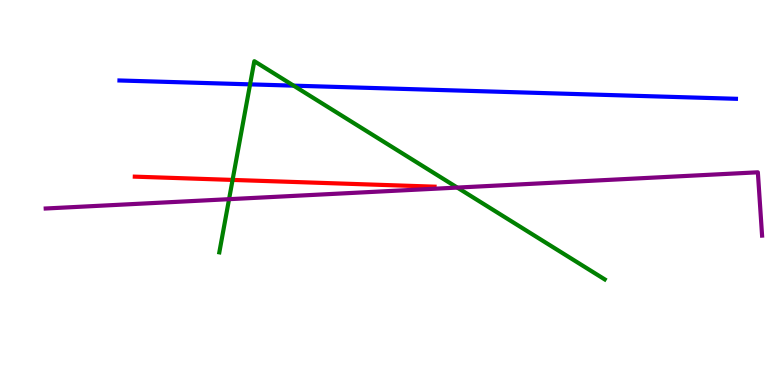[{'lines': ['blue', 'red'], 'intersections': []}, {'lines': ['green', 'red'], 'intersections': [{'x': 3.0, 'y': 5.33}]}, {'lines': ['purple', 'red'], 'intersections': []}, {'lines': ['blue', 'green'], 'intersections': [{'x': 3.23, 'y': 7.81}, {'x': 3.79, 'y': 7.78}]}, {'lines': ['blue', 'purple'], 'intersections': []}, {'lines': ['green', 'purple'], 'intersections': [{'x': 2.96, 'y': 4.83}, {'x': 5.9, 'y': 5.13}]}]